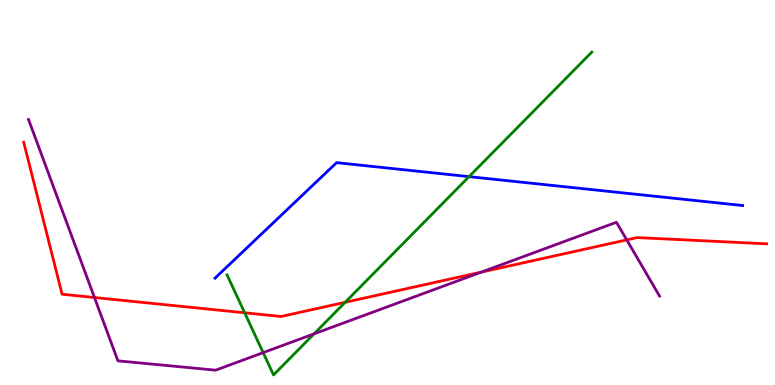[{'lines': ['blue', 'red'], 'intersections': []}, {'lines': ['green', 'red'], 'intersections': [{'x': 3.16, 'y': 1.88}, {'x': 4.45, 'y': 2.15}]}, {'lines': ['purple', 'red'], 'intersections': [{'x': 1.22, 'y': 2.27}, {'x': 6.21, 'y': 2.93}, {'x': 8.09, 'y': 3.77}]}, {'lines': ['blue', 'green'], 'intersections': [{'x': 6.05, 'y': 5.41}]}, {'lines': ['blue', 'purple'], 'intersections': []}, {'lines': ['green', 'purple'], 'intersections': [{'x': 3.4, 'y': 0.841}, {'x': 4.05, 'y': 1.33}]}]